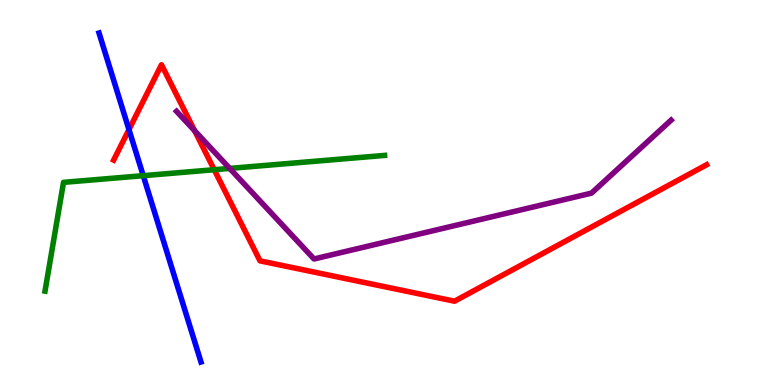[{'lines': ['blue', 'red'], 'intersections': [{'x': 1.66, 'y': 6.63}]}, {'lines': ['green', 'red'], 'intersections': [{'x': 2.76, 'y': 5.59}]}, {'lines': ['purple', 'red'], 'intersections': [{'x': 2.51, 'y': 6.6}]}, {'lines': ['blue', 'green'], 'intersections': [{'x': 1.85, 'y': 5.44}]}, {'lines': ['blue', 'purple'], 'intersections': []}, {'lines': ['green', 'purple'], 'intersections': [{'x': 2.96, 'y': 5.63}]}]